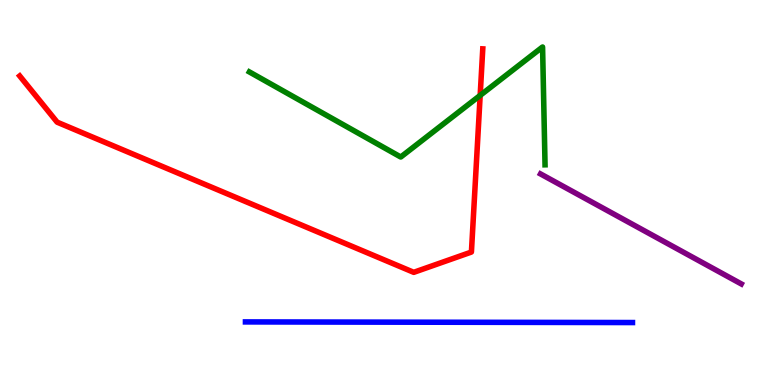[{'lines': ['blue', 'red'], 'intersections': []}, {'lines': ['green', 'red'], 'intersections': [{'x': 6.2, 'y': 7.52}]}, {'lines': ['purple', 'red'], 'intersections': []}, {'lines': ['blue', 'green'], 'intersections': []}, {'lines': ['blue', 'purple'], 'intersections': []}, {'lines': ['green', 'purple'], 'intersections': []}]